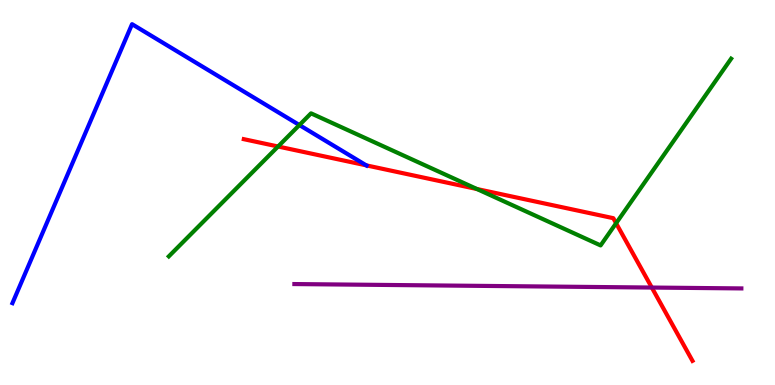[{'lines': ['blue', 'red'], 'intersections': [{'x': 4.73, 'y': 5.71}]}, {'lines': ['green', 'red'], 'intersections': [{'x': 3.59, 'y': 6.19}, {'x': 6.15, 'y': 5.09}, {'x': 7.95, 'y': 4.2}]}, {'lines': ['purple', 'red'], 'intersections': [{'x': 8.41, 'y': 2.53}]}, {'lines': ['blue', 'green'], 'intersections': [{'x': 3.86, 'y': 6.75}]}, {'lines': ['blue', 'purple'], 'intersections': []}, {'lines': ['green', 'purple'], 'intersections': []}]